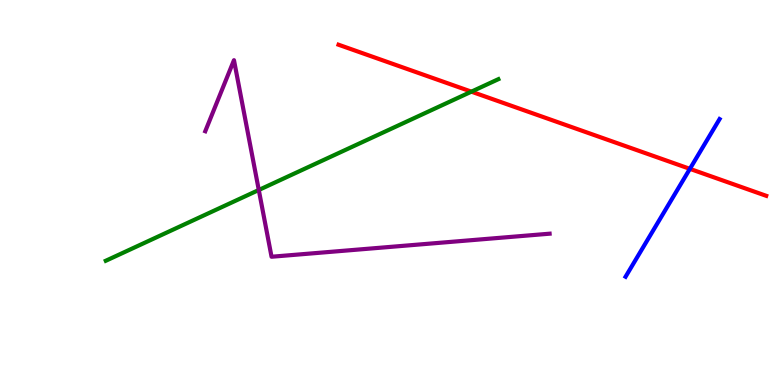[{'lines': ['blue', 'red'], 'intersections': [{'x': 8.9, 'y': 5.61}]}, {'lines': ['green', 'red'], 'intersections': [{'x': 6.08, 'y': 7.62}]}, {'lines': ['purple', 'red'], 'intersections': []}, {'lines': ['blue', 'green'], 'intersections': []}, {'lines': ['blue', 'purple'], 'intersections': []}, {'lines': ['green', 'purple'], 'intersections': [{'x': 3.34, 'y': 5.07}]}]